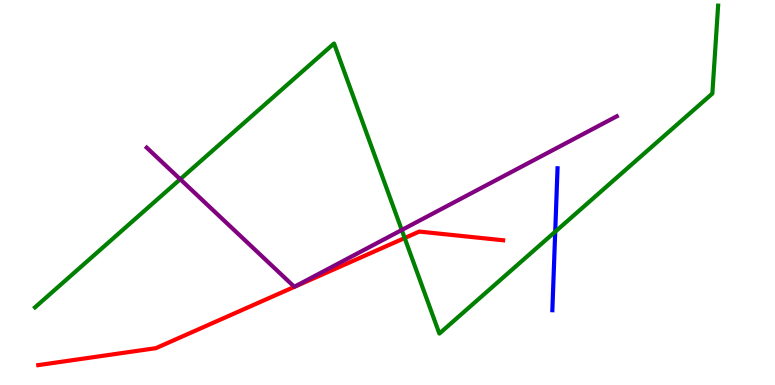[{'lines': ['blue', 'red'], 'intersections': []}, {'lines': ['green', 'red'], 'intersections': [{'x': 5.22, 'y': 3.82}]}, {'lines': ['purple', 'red'], 'intersections': []}, {'lines': ['blue', 'green'], 'intersections': [{'x': 7.16, 'y': 3.98}]}, {'lines': ['blue', 'purple'], 'intersections': []}, {'lines': ['green', 'purple'], 'intersections': [{'x': 2.33, 'y': 5.35}, {'x': 5.18, 'y': 4.03}]}]